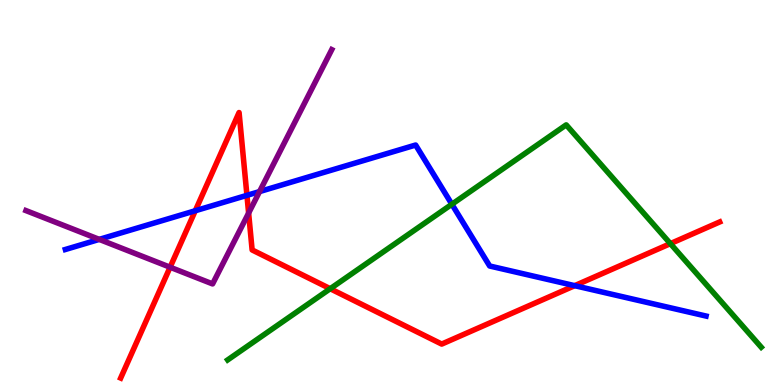[{'lines': ['blue', 'red'], 'intersections': [{'x': 2.52, 'y': 4.53}, {'x': 3.19, 'y': 4.93}, {'x': 7.42, 'y': 2.58}]}, {'lines': ['green', 'red'], 'intersections': [{'x': 4.26, 'y': 2.5}, {'x': 8.65, 'y': 3.67}]}, {'lines': ['purple', 'red'], 'intersections': [{'x': 2.19, 'y': 3.06}, {'x': 3.21, 'y': 4.47}]}, {'lines': ['blue', 'green'], 'intersections': [{'x': 5.83, 'y': 4.69}]}, {'lines': ['blue', 'purple'], 'intersections': [{'x': 1.28, 'y': 3.78}, {'x': 3.35, 'y': 5.02}]}, {'lines': ['green', 'purple'], 'intersections': []}]